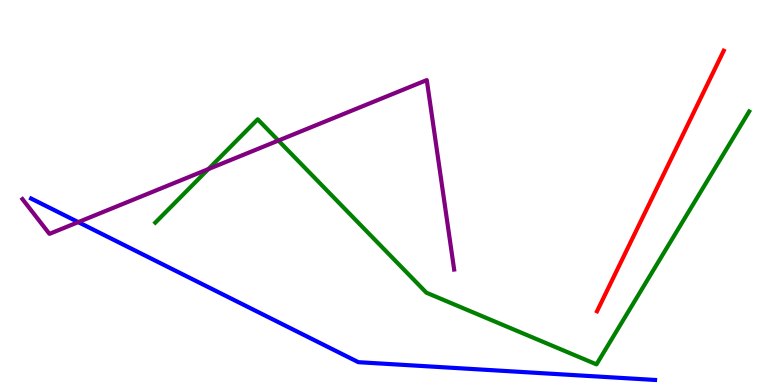[{'lines': ['blue', 'red'], 'intersections': []}, {'lines': ['green', 'red'], 'intersections': []}, {'lines': ['purple', 'red'], 'intersections': []}, {'lines': ['blue', 'green'], 'intersections': []}, {'lines': ['blue', 'purple'], 'intersections': [{'x': 1.01, 'y': 4.23}]}, {'lines': ['green', 'purple'], 'intersections': [{'x': 2.69, 'y': 5.61}, {'x': 3.59, 'y': 6.35}]}]